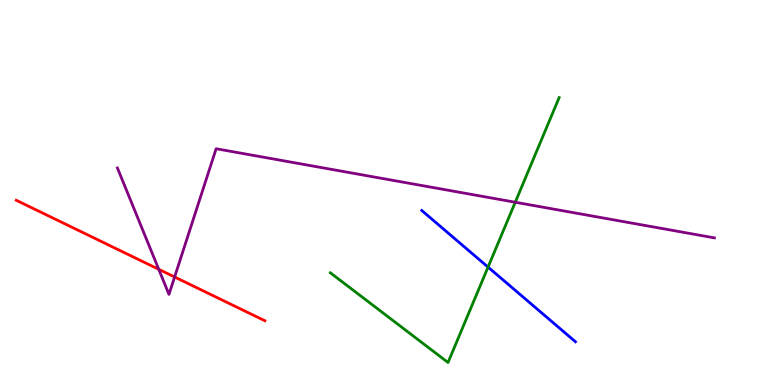[{'lines': ['blue', 'red'], 'intersections': []}, {'lines': ['green', 'red'], 'intersections': []}, {'lines': ['purple', 'red'], 'intersections': [{'x': 2.05, 'y': 3.0}, {'x': 2.25, 'y': 2.81}]}, {'lines': ['blue', 'green'], 'intersections': [{'x': 6.3, 'y': 3.06}]}, {'lines': ['blue', 'purple'], 'intersections': []}, {'lines': ['green', 'purple'], 'intersections': [{'x': 6.65, 'y': 4.75}]}]